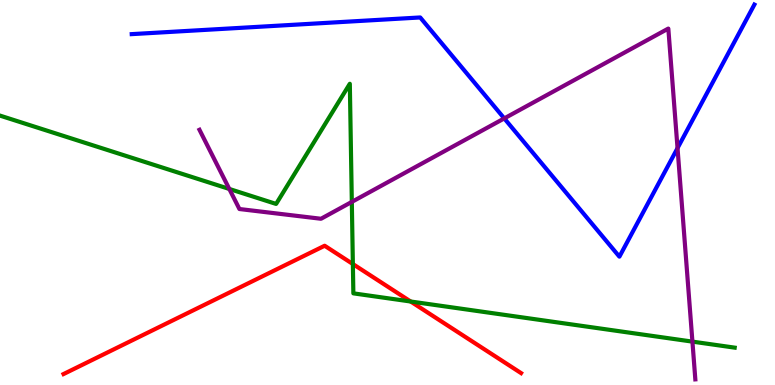[{'lines': ['blue', 'red'], 'intersections': []}, {'lines': ['green', 'red'], 'intersections': [{'x': 4.55, 'y': 3.14}, {'x': 5.3, 'y': 2.17}]}, {'lines': ['purple', 'red'], 'intersections': []}, {'lines': ['blue', 'green'], 'intersections': []}, {'lines': ['blue', 'purple'], 'intersections': [{'x': 6.51, 'y': 6.92}, {'x': 8.74, 'y': 6.15}]}, {'lines': ['green', 'purple'], 'intersections': [{'x': 2.96, 'y': 5.09}, {'x': 4.54, 'y': 4.76}, {'x': 8.93, 'y': 1.13}]}]